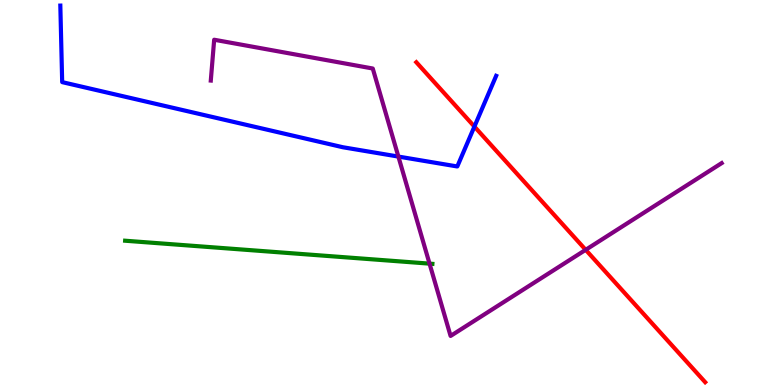[{'lines': ['blue', 'red'], 'intersections': [{'x': 6.12, 'y': 6.71}]}, {'lines': ['green', 'red'], 'intersections': []}, {'lines': ['purple', 'red'], 'intersections': [{'x': 7.56, 'y': 3.51}]}, {'lines': ['blue', 'green'], 'intersections': []}, {'lines': ['blue', 'purple'], 'intersections': [{'x': 5.14, 'y': 5.93}]}, {'lines': ['green', 'purple'], 'intersections': [{'x': 5.54, 'y': 3.15}]}]